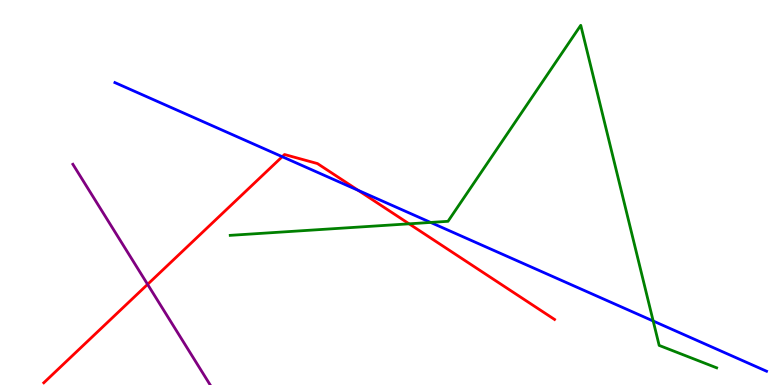[{'lines': ['blue', 'red'], 'intersections': [{'x': 3.64, 'y': 5.93}, {'x': 4.62, 'y': 5.06}]}, {'lines': ['green', 'red'], 'intersections': [{'x': 5.28, 'y': 4.19}]}, {'lines': ['purple', 'red'], 'intersections': [{'x': 1.9, 'y': 2.61}]}, {'lines': ['blue', 'green'], 'intersections': [{'x': 5.56, 'y': 4.22}, {'x': 8.43, 'y': 1.66}]}, {'lines': ['blue', 'purple'], 'intersections': []}, {'lines': ['green', 'purple'], 'intersections': []}]